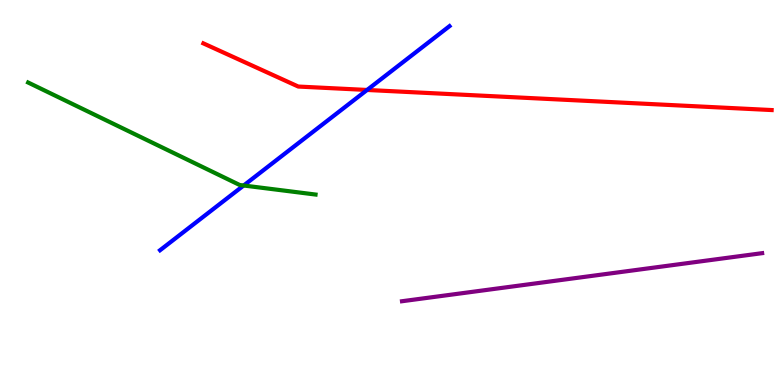[{'lines': ['blue', 'red'], 'intersections': [{'x': 4.74, 'y': 7.66}]}, {'lines': ['green', 'red'], 'intersections': []}, {'lines': ['purple', 'red'], 'intersections': []}, {'lines': ['blue', 'green'], 'intersections': [{'x': 3.14, 'y': 5.18}]}, {'lines': ['blue', 'purple'], 'intersections': []}, {'lines': ['green', 'purple'], 'intersections': []}]